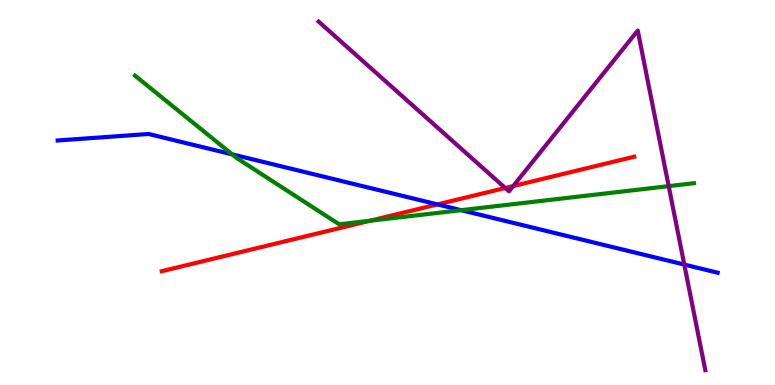[{'lines': ['blue', 'red'], 'intersections': [{'x': 5.64, 'y': 4.69}]}, {'lines': ['green', 'red'], 'intersections': [{'x': 4.77, 'y': 4.27}]}, {'lines': ['purple', 'red'], 'intersections': [{'x': 6.52, 'y': 5.12}, {'x': 6.62, 'y': 5.17}]}, {'lines': ['blue', 'green'], 'intersections': [{'x': 3.0, 'y': 5.99}, {'x': 5.95, 'y': 4.54}]}, {'lines': ['blue', 'purple'], 'intersections': [{'x': 8.83, 'y': 3.13}]}, {'lines': ['green', 'purple'], 'intersections': [{'x': 8.63, 'y': 5.17}]}]